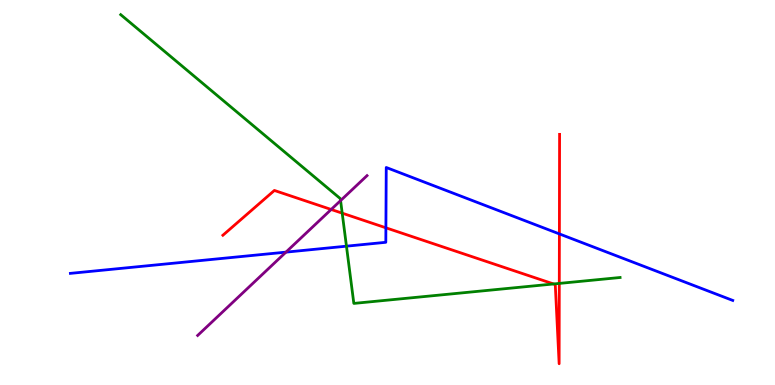[{'lines': ['blue', 'red'], 'intersections': [{'x': 4.98, 'y': 4.08}, {'x': 7.22, 'y': 3.92}]}, {'lines': ['green', 'red'], 'intersections': [{'x': 4.42, 'y': 4.46}, {'x': 7.14, 'y': 2.62}, {'x': 7.22, 'y': 2.64}]}, {'lines': ['purple', 'red'], 'intersections': [{'x': 4.27, 'y': 4.56}]}, {'lines': ['blue', 'green'], 'intersections': [{'x': 4.47, 'y': 3.61}]}, {'lines': ['blue', 'purple'], 'intersections': [{'x': 3.69, 'y': 3.45}]}, {'lines': ['green', 'purple'], 'intersections': [{'x': 4.39, 'y': 4.79}]}]